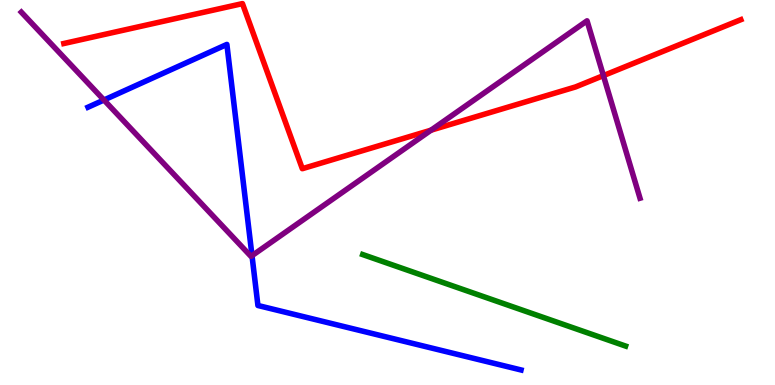[{'lines': ['blue', 'red'], 'intersections': []}, {'lines': ['green', 'red'], 'intersections': []}, {'lines': ['purple', 'red'], 'intersections': [{'x': 5.56, 'y': 6.62}, {'x': 7.79, 'y': 8.04}]}, {'lines': ['blue', 'green'], 'intersections': []}, {'lines': ['blue', 'purple'], 'intersections': [{'x': 1.34, 'y': 7.4}, {'x': 3.25, 'y': 3.36}]}, {'lines': ['green', 'purple'], 'intersections': []}]